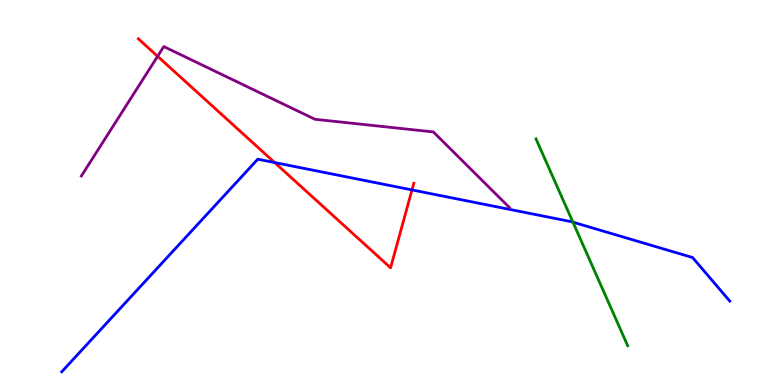[{'lines': ['blue', 'red'], 'intersections': [{'x': 3.54, 'y': 5.78}, {'x': 5.32, 'y': 5.07}]}, {'lines': ['green', 'red'], 'intersections': []}, {'lines': ['purple', 'red'], 'intersections': [{'x': 2.03, 'y': 8.54}]}, {'lines': ['blue', 'green'], 'intersections': [{'x': 7.39, 'y': 4.23}]}, {'lines': ['blue', 'purple'], 'intersections': []}, {'lines': ['green', 'purple'], 'intersections': []}]